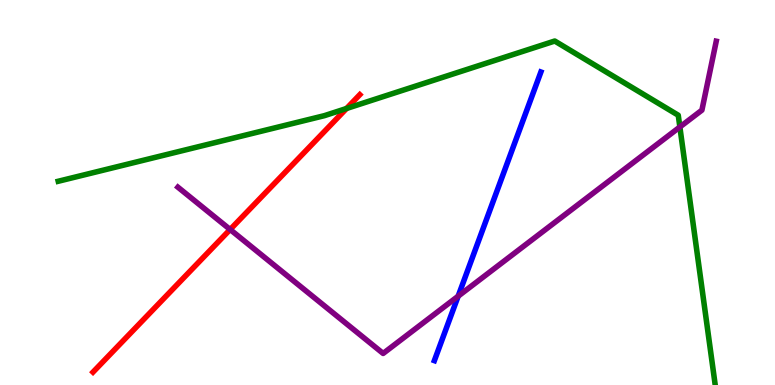[{'lines': ['blue', 'red'], 'intersections': []}, {'lines': ['green', 'red'], 'intersections': [{'x': 4.47, 'y': 7.18}]}, {'lines': ['purple', 'red'], 'intersections': [{'x': 2.97, 'y': 4.04}]}, {'lines': ['blue', 'green'], 'intersections': []}, {'lines': ['blue', 'purple'], 'intersections': [{'x': 5.91, 'y': 2.31}]}, {'lines': ['green', 'purple'], 'intersections': [{'x': 8.77, 'y': 6.7}]}]